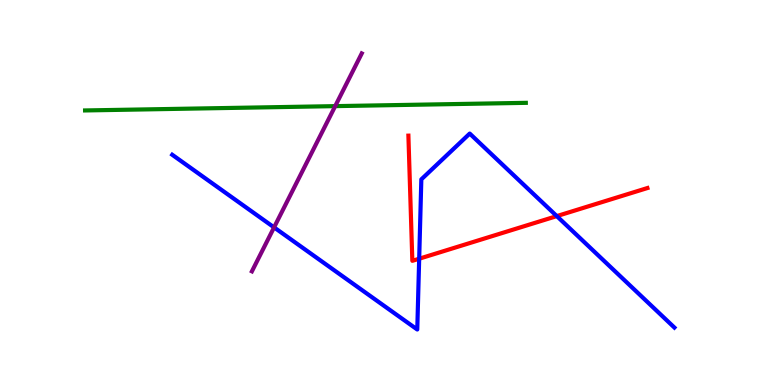[{'lines': ['blue', 'red'], 'intersections': [{'x': 5.41, 'y': 3.28}, {'x': 7.18, 'y': 4.39}]}, {'lines': ['green', 'red'], 'intersections': []}, {'lines': ['purple', 'red'], 'intersections': []}, {'lines': ['blue', 'green'], 'intersections': []}, {'lines': ['blue', 'purple'], 'intersections': [{'x': 3.54, 'y': 4.09}]}, {'lines': ['green', 'purple'], 'intersections': [{'x': 4.33, 'y': 7.24}]}]